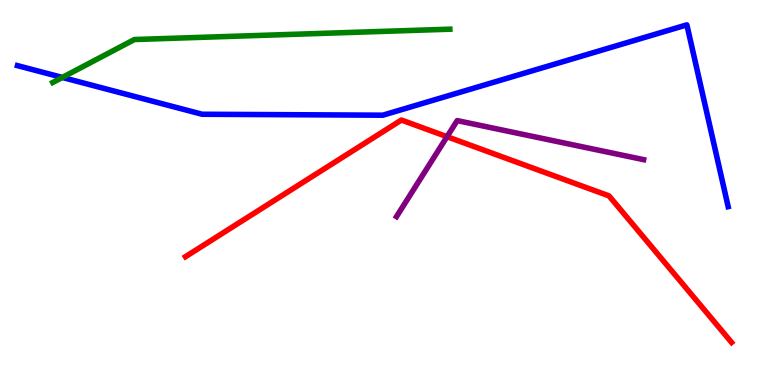[{'lines': ['blue', 'red'], 'intersections': []}, {'lines': ['green', 'red'], 'intersections': []}, {'lines': ['purple', 'red'], 'intersections': [{'x': 5.77, 'y': 6.45}]}, {'lines': ['blue', 'green'], 'intersections': [{'x': 0.804, 'y': 7.99}]}, {'lines': ['blue', 'purple'], 'intersections': []}, {'lines': ['green', 'purple'], 'intersections': []}]